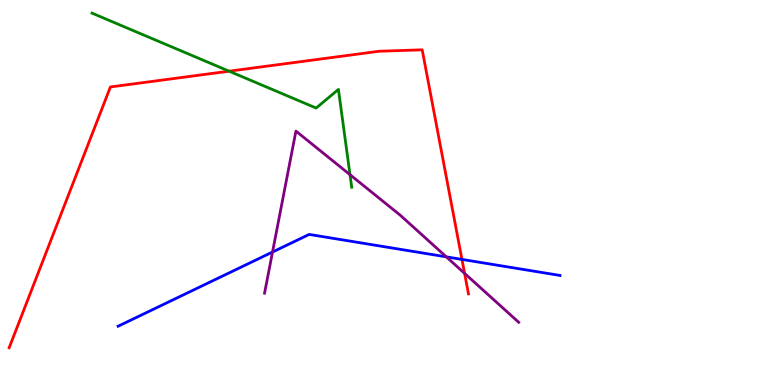[{'lines': ['blue', 'red'], 'intersections': [{'x': 5.96, 'y': 3.26}]}, {'lines': ['green', 'red'], 'intersections': [{'x': 2.96, 'y': 8.15}]}, {'lines': ['purple', 'red'], 'intersections': [{'x': 5.99, 'y': 2.9}]}, {'lines': ['blue', 'green'], 'intersections': []}, {'lines': ['blue', 'purple'], 'intersections': [{'x': 3.52, 'y': 3.45}, {'x': 5.76, 'y': 3.33}]}, {'lines': ['green', 'purple'], 'intersections': [{'x': 4.52, 'y': 5.46}]}]